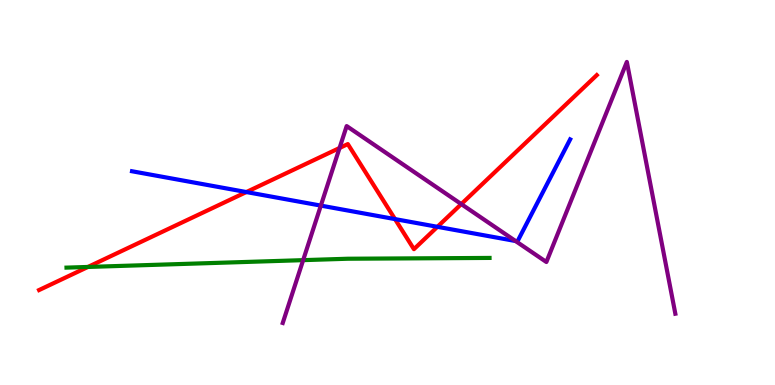[{'lines': ['blue', 'red'], 'intersections': [{'x': 3.18, 'y': 5.01}, {'x': 5.1, 'y': 4.31}, {'x': 5.64, 'y': 4.11}]}, {'lines': ['green', 'red'], 'intersections': [{'x': 1.13, 'y': 3.07}]}, {'lines': ['purple', 'red'], 'intersections': [{'x': 4.38, 'y': 6.16}, {'x': 5.95, 'y': 4.7}]}, {'lines': ['blue', 'green'], 'intersections': []}, {'lines': ['blue', 'purple'], 'intersections': [{'x': 4.14, 'y': 4.66}, {'x': 6.65, 'y': 3.74}]}, {'lines': ['green', 'purple'], 'intersections': [{'x': 3.91, 'y': 3.24}]}]